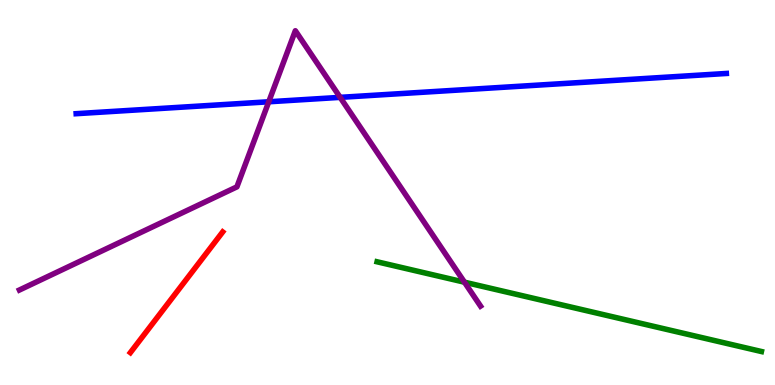[{'lines': ['blue', 'red'], 'intersections': []}, {'lines': ['green', 'red'], 'intersections': []}, {'lines': ['purple', 'red'], 'intersections': []}, {'lines': ['blue', 'green'], 'intersections': []}, {'lines': ['blue', 'purple'], 'intersections': [{'x': 3.47, 'y': 7.36}, {'x': 4.39, 'y': 7.47}]}, {'lines': ['green', 'purple'], 'intersections': [{'x': 5.99, 'y': 2.67}]}]